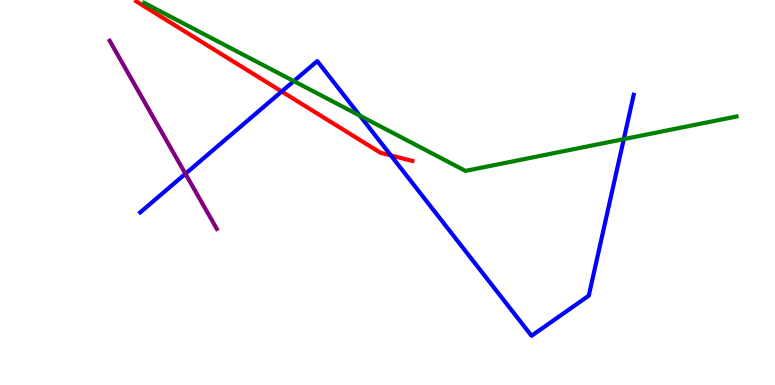[{'lines': ['blue', 'red'], 'intersections': [{'x': 3.63, 'y': 7.62}, {'x': 5.04, 'y': 5.96}]}, {'lines': ['green', 'red'], 'intersections': []}, {'lines': ['purple', 'red'], 'intersections': []}, {'lines': ['blue', 'green'], 'intersections': [{'x': 3.79, 'y': 7.89}, {'x': 4.64, 'y': 7.0}, {'x': 8.05, 'y': 6.39}]}, {'lines': ['blue', 'purple'], 'intersections': [{'x': 2.39, 'y': 5.49}]}, {'lines': ['green', 'purple'], 'intersections': []}]